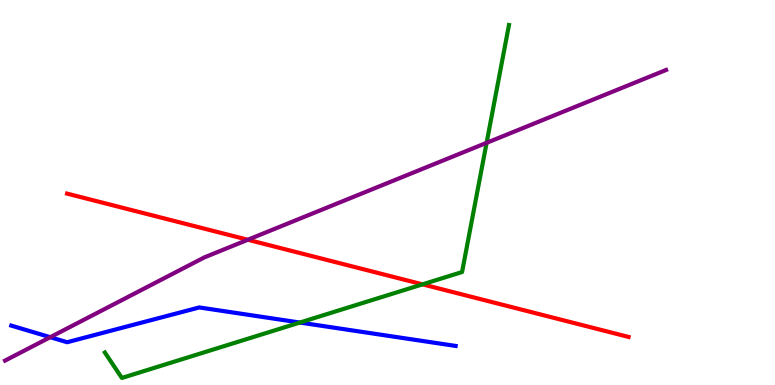[{'lines': ['blue', 'red'], 'intersections': []}, {'lines': ['green', 'red'], 'intersections': [{'x': 5.45, 'y': 2.61}]}, {'lines': ['purple', 'red'], 'intersections': [{'x': 3.2, 'y': 3.77}]}, {'lines': ['blue', 'green'], 'intersections': [{'x': 3.87, 'y': 1.62}]}, {'lines': ['blue', 'purple'], 'intersections': [{'x': 0.648, 'y': 1.24}]}, {'lines': ['green', 'purple'], 'intersections': [{'x': 6.28, 'y': 6.29}]}]